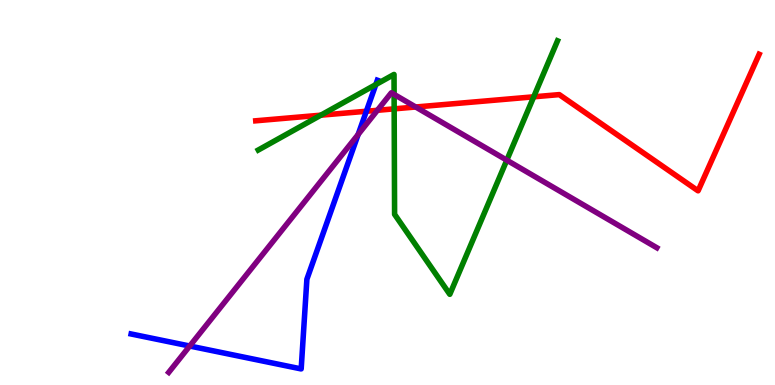[{'lines': ['blue', 'red'], 'intersections': [{'x': 4.73, 'y': 7.11}]}, {'lines': ['green', 'red'], 'intersections': [{'x': 4.14, 'y': 7.01}, {'x': 5.09, 'y': 7.17}, {'x': 6.89, 'y': 7.49}]}, {'lines': ['purple', 'red'], 'intersections': [{'x': 4.87, 'y': 7.13}, {'x': 5.36, 'y': 7.22}]}, {'lines': ['blue', 'green'], 'intersections': [{'x': 4.85, 'y': 7.8}]}, {'lines': ['blue', 'purple'], 'intersections': [{'x': 2.45, 'y': 1.01}, {'x': 4.62, 'y': 6.51}]}, {'lines': ['green', 'purple'], 'intersections': [{'x': 5.09, 'y': 7.55}, {'x': 6.54, 'y': 5.84}]}]